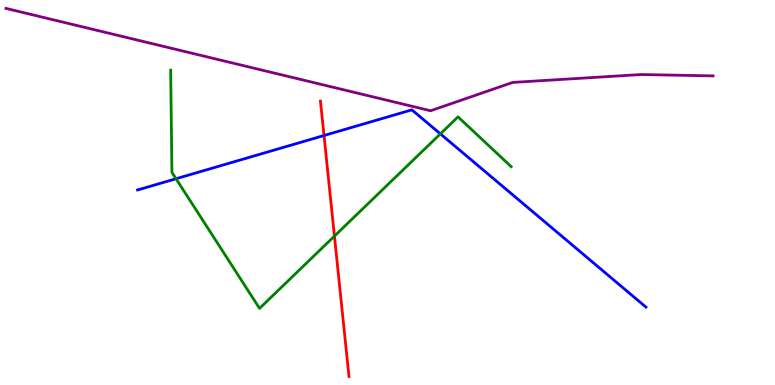[{'lines': ['blue', 'red'], 'intersections': [{'x': 4.18, 'y': 6.48}]}, {'lines': ['green', 'red'], 'intersections': [{'x': 4.32, 'y': 3.87}]}, {'lines': ['purple', 'red'], 'intersections': []}, {'lines': ['blue', 'green'], 'intersections': [{'x': 2.27, 'y': 5.36}, {'x': 5.68, 'y': 6.52}]}, {'lines': ['blue', 'purple'], 'intersections': []}, {'lines': ['green', 'purple'], 'intersections': []}]